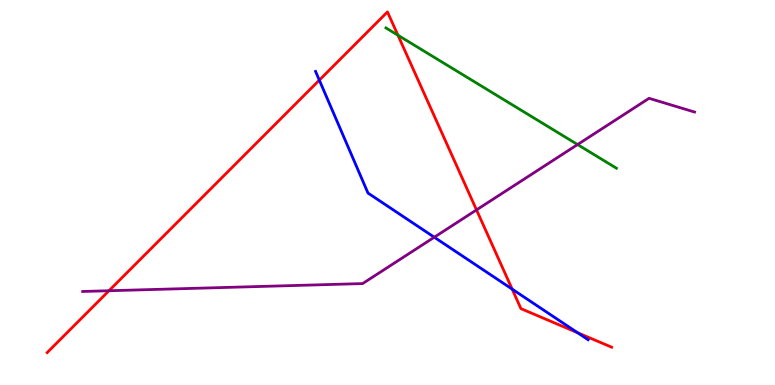[{'lines': ['blue', 'red'], 'intersections': [{'x': 4.12, 'y': 7.92}, {'x': 6.61, 'y': 2.49}, {'x': 7.45, 'y': 1.36}]}, {'lines': ['green', 'red'], 'intersections': [{'x': 5.13, 'y': 9.09}]}, {'lines': ['purple', 'red'], 'intersections': [{'x': 1.41, 'y': 2.45}, {'x': 6.15, 'y': 4.55}]}, {'lines': ['blue', 'green'], 'intersections': []}, {'lines': ['blue', 'purple'], 'intersections': [{'x': 5.6, 'y': 3.84}]}, {'lines': ['green', 'purple'], 'intersections': [{'x': 7.45, 'y': 6.25}]}]